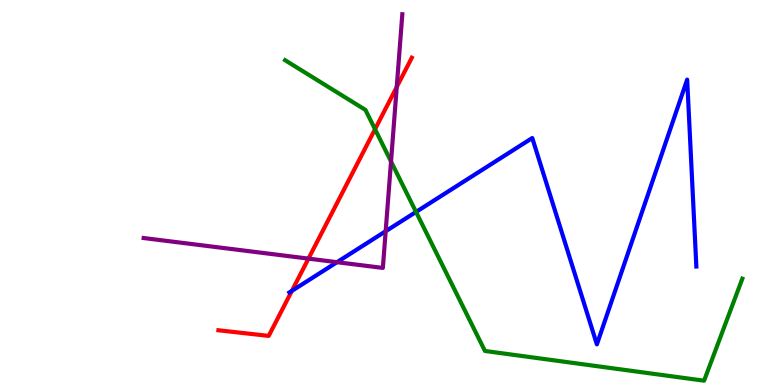[{'lines': ['blue', 'red'], 'intersections': [{'x': 3.77, 'y': 2.44}]}, {'lines': ['green', 'red'], 'intersections': [{'x': 4.84, 'y': 6.64}]}, {'lines': ['purple', 'red'], 'intersections': [{'x': 3.98, 'y': 3.28}, {'x': 5.12, 'y': 7.74}]}, {'lines': ['blue', 'green'], 'intersections': [{'x': 5.37, 'y': 4.5}]}, {'lines': ['blue', 'purple'], 'intersections': [{'x': 4.35, 'y': 3.19}, {'x': 4.98, 'y': 3.99}]}, {'lines': ['green', 'purple'], 'intersections': [{'x': 5.05, 'y': 5.81}]}]